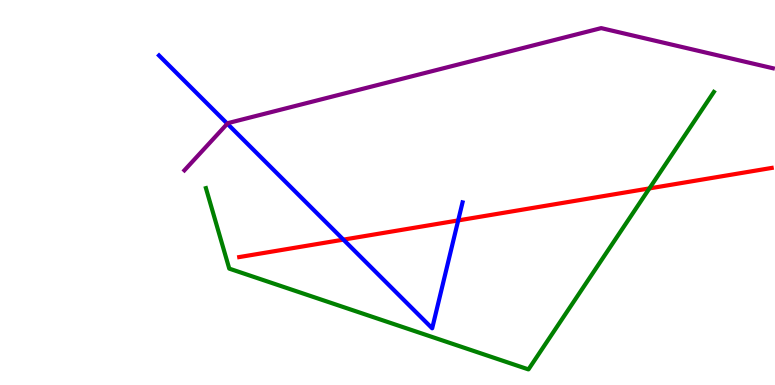[{'lines': ['blue', 'red'], 'intersections': [{'x': 4.43, 'y': 3.78}, {'x': 5.91, 'y': 4.27}]}, {'lines': ['green', 'red'], 'intersections': [{'x': 8.38, 'y': 5.11}]}, {'lines': ['purple', 'red'], 'intersections': []}, {'lines': ['blue', 'green'], 'intersections': []}, {'lines': ['blue', 'purple'], 'intersections': [{'x': 2.93, 'y': 6.79}]}, {'lines': ['green', 'purple'], 'intersections': []}]